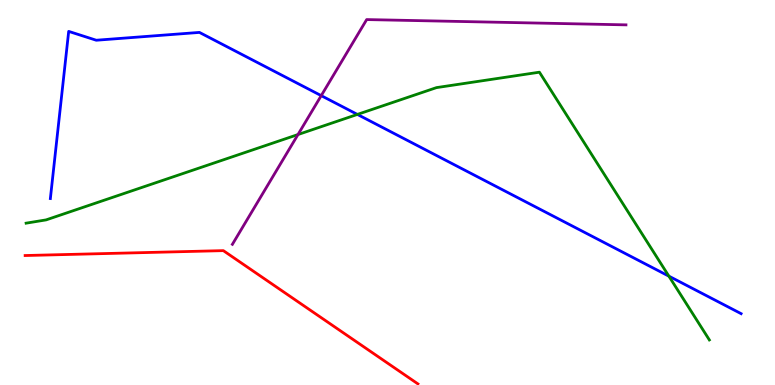[{'lines': ['blue', 'red'], 'intersections': []}, {'lines': ['green', 'red'], 'intersections': []}, {'lines': ['purple', 'red'], 'intersections': []}, {'lines': ['blue', 'green'], 'intersections': [{'x': 4.61, 'y': 7.03}, {'x': 8.63, 'y': 2.83}]}, {'lines': ['blue', 'purple'], 'intersections': [{'x': 4.14, 'y': 7.52}]}, {'lines': ['green', 'purple'], 'intersections': [{'x': 3.85, 'y': 6.51}]}]